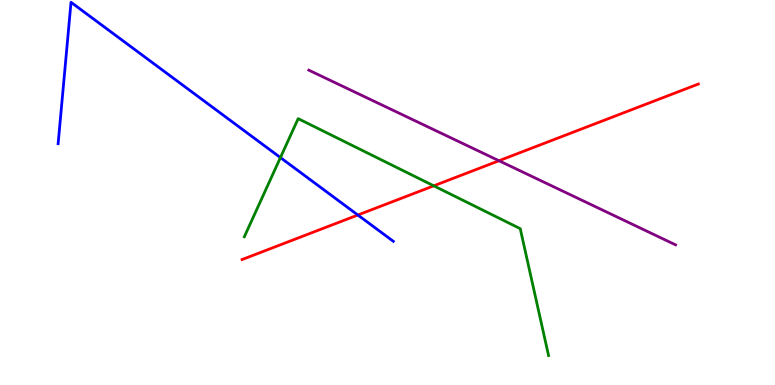[{'lines': ['blue', 'red'], 'intersections': [{'x': 4.62, 'y': 4.42}]}, {'lines': ['green', 'red'], 'intersections': [{'x': 5.6, 'y': 5.17}]}, {'lines': ['purple', 'red'], 'intersections': [{'x': 6.44, 'y': 5.83}]}, {'lines': ['blue', 'green'], 'intersections': [{'x': 3.62, 'y': 5.91}]}, {'lines': ['blue', 'purple'], 'intersections': []}, {'lines': ['green', 'purple'], 'intersections': []}]